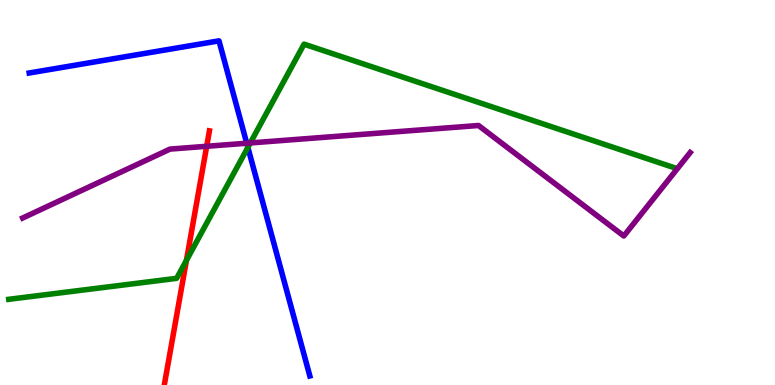[{'lines': ['blue', 'red'], 'intersections': []}, {'lines': ['green', 'red'], 'intersections': [{'x': 2.41, 'y': 3.24}]}, {'lines': ['purple', 'red'], 'intersections': [{'x': 2.67, 'y': 6.2}]}, {'lines': ['blue', 'green'], 'intersections': [{'x': 3.2, 'y': 6.17}]}, {'lines': ['blue', 'purple'], 'intersections': [{'x': 3.18, 'y': 6.28}]}, {'lines': ['green', 'purple'], 'intersections': [{'x': 3.23, 'y': 6.29}]}]